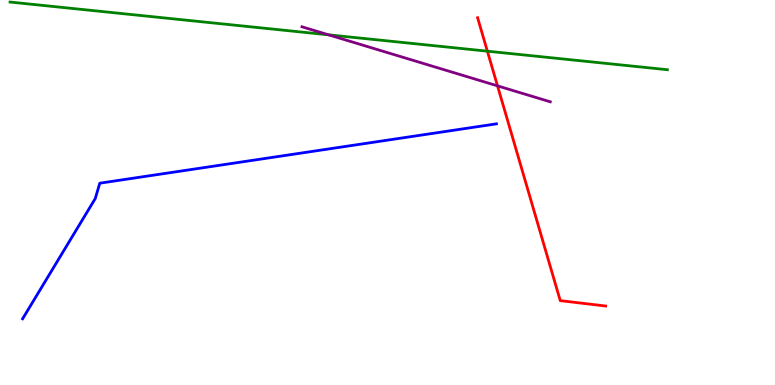[{'lines': ['blue', 'red'], 'intersections': []}, {'lines': ['green', 'red'], 'intersections': [{'x': 6.29, 'y': 8.67}]}, {'lines': ['purple', 'red'], 'intersections': [{'x': 6.42, 'y': 7.77}]}, {'lines': ['blue', 'green'], 'intersections': []}, {'lines': ['blue', 'purple'], 'intersections': []}, {'lines': ['green', 'purple'], 'intersections': [{'x': 4.24, 'y': 9.1}]}]